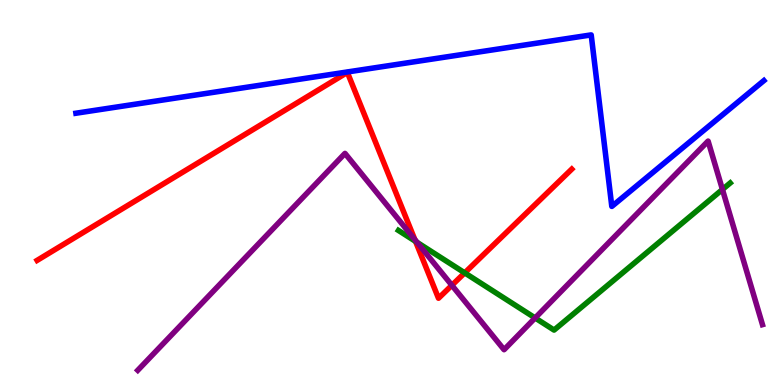[{'lines': ['blue', 'red'], 'intersections': []}, {'lines': ['green', 'red'], 'intersections': [{'x': 5.36, 'y': 3.73}, {'x': 6.0, 'y': 2.91}]}, {'lines': ['purple', 'red'], 'intersections': [{'x': 5.35, 'y': 3.78}, {'x': 5.83, 'y': 2.59}]}, {'lines': ['blue', 'green'], 'intersections': []}, {'lines': ['blue', 'purple'], 'intersections': []}, {'lines': ['green', 'purple'], 'intersections': [{'x': 5.38, 'y': 3.7}, {'x': 6.9, 'y': 1.74}, {'x': 9.32, 'y': 5.08}]}]